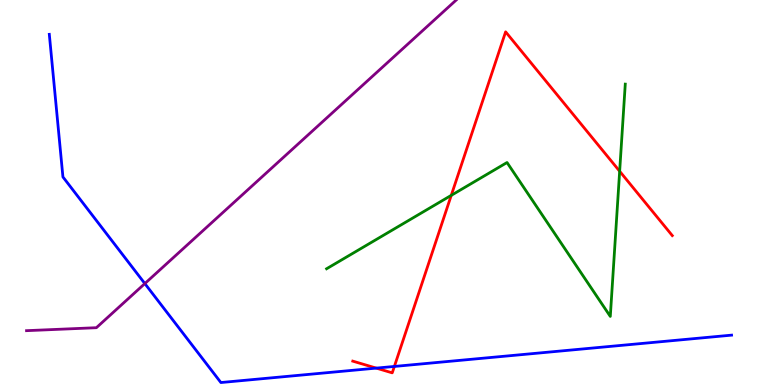[{'lines': ['blue', 'red'], 'intersections': [{'x': 4.86, 'y': 0.439}, {'x': 5.09, 'y': 0.482}]}, {'lines': ['green', 'red'], 'intersections': [{'x': 5.82, 'y': 4.93}, {'x': 8.0, 'y': 5.55}]}, {'lines': ['purple', 'red'], 'intersections': []}, {'lines': ['blue', 'green'], 'intersections': []}, {'lines': ['blue', 'purple'], 'intersections': [{'x': 1.87, 'y': 2.63}]}, {'lines': ['green', 'purple'], 'intersections': []}]